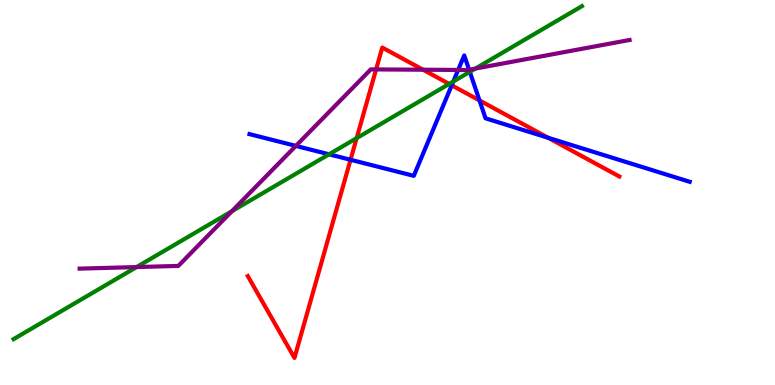[{'lines': ['blue', 'red'], 'intersections': [{'x': 4.52, 'y': 5.85}, {'x': 5.83, 'y': 7.78}, {'x': 6.19, 'y': 7.39}, {'x': 7.07, 'y': 6.42}]}, {'lines': ['green', 'red'], 'intersections': [{'x': 4.6, 'y': 6.41}, {'x': 5.8, 'y': 7.82}]}, {'lines': ['purple', 'red'], 'intersections': [{'x': 4.85, 'y': 8.2}, {'x': 5.46, 'y': 8.19}]}, {'lines': ['blue', 'green'], 'intersections': [{'x': 4.25, 'y': 5.99}, {'x': 5.85, 'y': 7.88}, {'x': 6.06, 'y': 8.13}]}, {'lines': ['blue', 'purple'], 'intersections': [{'x': 3.82, 'y': 6.21}, {'x': 5.91, 'y': 8.18}, {'x': 6.05, 'y': 8.19}]}, {'lines': ['green', 'purple'], 'intersections': [{'x': 1.76, 'y': 3.06}, {'x': 2.99, 'y': 4.51}, {'x': 6.13, 'y': 8.22}]}]